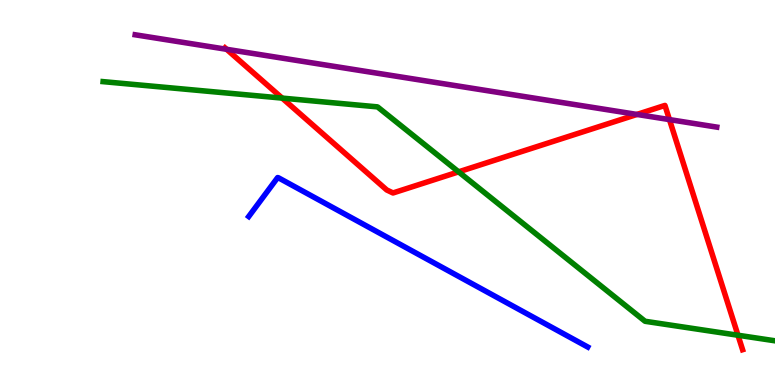[{'lines': ['blue', 'red'], 'intersections': []}, {'lines': ['green', 'red'], 'intersections': [{'x': 3.64, 'y': 7.45}, {'x': 5.92, 'y': 5.54}, {'x': 9.52, 'y': 1.29}]}, {'lines': ['purple', 'red'], 'intersections': [{'x': 2.92, 'y': 8.72}, {'x': 8.22, 'y': 7.03}, {'x': 8.64, 'y': 6.89}]}, {'lines': ['blue', 'green'], 'intersections': []}, {'lines': ['blue', 'purple'], 'intersections': []}, {'lines': ['green', 'purple'], 'intersections': []}]